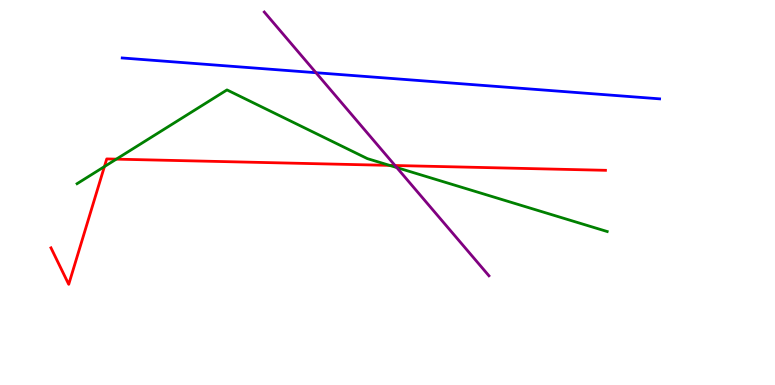[{'lines': ['blue', 'red'], 'intersections': []}, {'lines': ['green', 'red'], 'intersections': [{'x': 1.35, 'y': 5.67}, {'x': 1.5, 'y': 5.87}, {'x': 5.03, 'y': 5.7}]}, {'lines': ['purple', 'red'], 'intersections': [{'x': 5.1, 'y': 5.7}]}, {'lines': ['blue', 'green'], 'intersections': []}, {'lines': ['blue', 'purple'], 'intersections': [{'x': 4.08, 'y': 8.11}]}, {'lines': ['green', 'purple'], 'intersections': [{'x': 5.12, 'y': 5.65}]}]